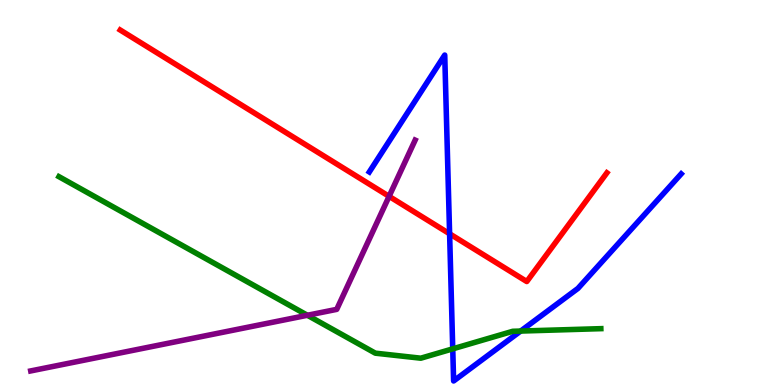[{'lines': ['blue', 'red'], 'intersections': [{'x': 5.8, 'y': 3.93}]}, {'lines': ['green', 'red'], 'intersections': []}, {'lines': ['purple', 'red'], 'intersections': [{'x': 5.02, 'y': 4.9}]}, {'lines': ['blue', 'green'], 'intersections': [{'x': 5.84, 'y': 0.939}, {'x': 6.72, 'y': 1.4}]}, {'lines': ['blue', 'purple'], 'intersections': []}, {'lines': ['green', 'purple'], 'intersections': [{'x': 3.97, 'y': 1.81}]}]